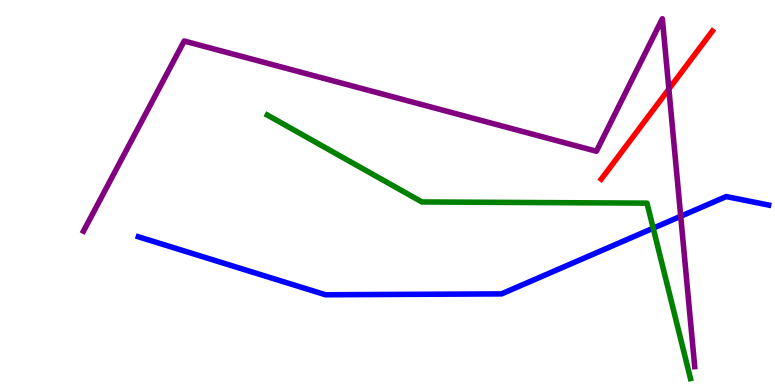[{'lines': ['blue', 'red'], 'intersections': []}, {'lines': ['green', 'red'], 'intersections': []}, {'lines': ['purple', 'red'], 'intersections': [{'x': 8.63, 'y': 7.69}]}, {'lines': ['blue', 'green'], 'intersections': [{'x': 8.43, 'y': 4.07}]}, {'lines': ['blue', 'purple'], 'intersections': [{'x': 8.78, 'y': 4.38}]}, {'lines': ['green', 'purple'], 'intersections': []}]